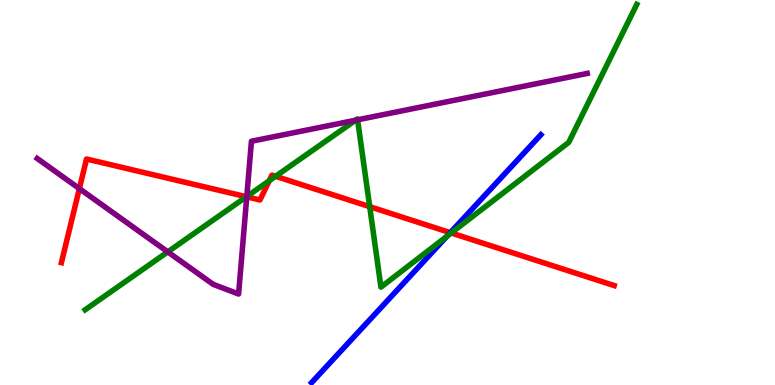[{'lines': ['blue', 'red'], 'intersections': [{'x': 5.81, 'y': 3.96}]}, {'lines': ['green', 'red'], 'intersections': [{'x': 3.18, 'y': 4.89}, {'x': 3.47, 'y': 5.31}, {'x': 3.56, 'y': 5.42}, {'x': 4.77, 'y': 4.63}, {'x': 5.82, 'y': 3.95}]}, {'lines': ['purple', 'red'], 'intersections': [{'x': 1.02, 'y': 5.1}, {'x': 3.18, 'y': 4.89}]}, {'lines': ['blue', 'green'], 'intersections': [{'x': 5.77, 'y': 3.87}]}, {'lines': ['blue', 'purple'], 'intersections': []}, {'lines': ['green', 'purple'], 'intersections': [{'x': 2.16, 'y': 3.46}, {'x': 3.18, 'y': 4.9}, {'x': 4.59, 'y': 6.88}, {'x': 4.61, 'y': 6.89}]}]